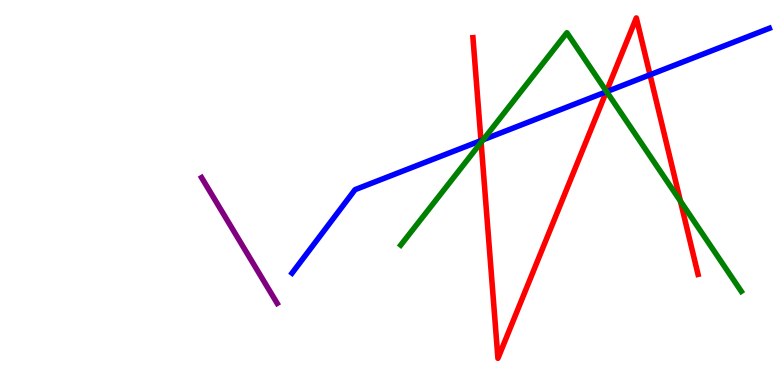[{'lines': ['blue', 'red'], 'intersections': [{'x': 6.21, 'y': 6.35}, {'x': 7.82, 'y': 7.62}, {'x': 8.39, 'y': 8.06}]}, {'lines': ['green', 'red'], 'intersections': [{'x': 6.21, 'y': 6.3}, {'x': 7.83, 'y': 7.63}, {'x': 8.78, 'y': 4.78}]}, {'lines': ['purple', 'red'], 'intersections': []}, {'lines': ['blue', 'green'], 'intersections': [{'x': 6.23, 'y': 6.37}, {'x': 7.83, 'y': 7.62}]}, {'lines': ['blue', 'purple'], 'intersections': []}, {'lines': ['green', 'purple'], 'intersections': []}]